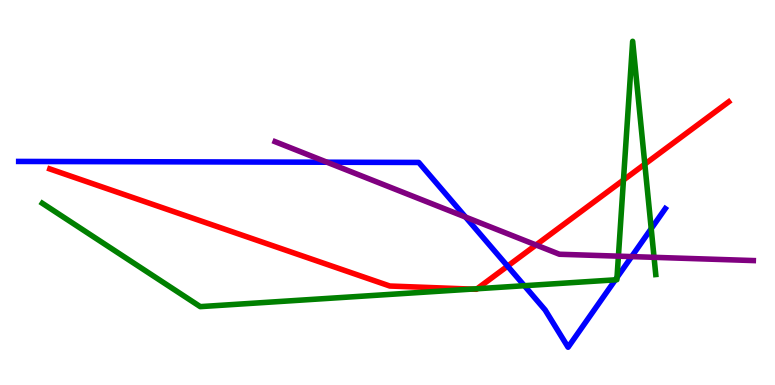[{'lines': ['blue', 'red'], 'intersections': [{'x': 6.55, 'y': 3.09}]}, {'lines': ['green', 'red'], 'intersections': [{'x': 6.09, 'y': 2.49}, {'x': 6.16, 'y': 2.5}, {'x': 8.04, 'y': 5.32}, {'x': 8.32, 'y': 5.74}]}, {'lines': ['purple', 'red'], 'intersections': [{'x': 6.92, 'y': 3.64}]}, {'lines': ['blue', 'green'], 'intersections': [{'x': 6.77, 'y': 2.58}, {'x': 7.94, 'y': 2.73}, {'x': 7.96, 'y': 2.79}, {'x': 8.4, 'y': 4.06}]}, {'lines': ['blue', 'purple'], 'intersections': [{'x': 4.22, 'y': 5.79}, {'x': 6.01, 'y': 4.36}, {'x': 8.15, 'y': 3.34}]}, {'lines': ['green', 'purple'], 'intersections': [{'x': 7.98, 'y': 3.35}, {'x': 8.44, 'y': 3.32}]}]